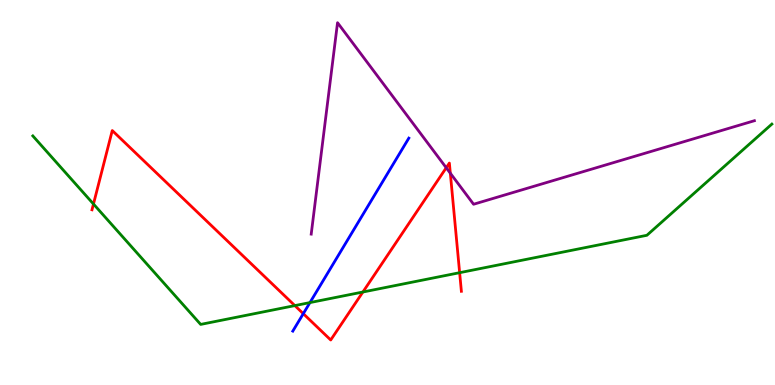[{'lines': ['blue', 'red'], 'intersections': [{'x': 3.91, 'y': 1.85}]}, {'lines': ['green', 'red'], 'intersections': [{'x': 1.21, 'y': 4.7}, {'x': 3.8, 'y': 2.06}, {'x': 4.68, 'y': 2.42}, {'x': 5.93, 'y': 2.92}]}, {'lines': ['purple', 'red'], 'intersections': [{'x': 5.76, 'y': 5.64}, {'x': 5.81, 'y': 5.5}]}, {'lines': ['blue', 'green'], 'intersections': [{'x': 4.0, 'y': 2.14}]}, {'lines': ['blue', 'purple'], 'intersections': []}, {'lines': ['green', 'purple'], 'intersections': []}]